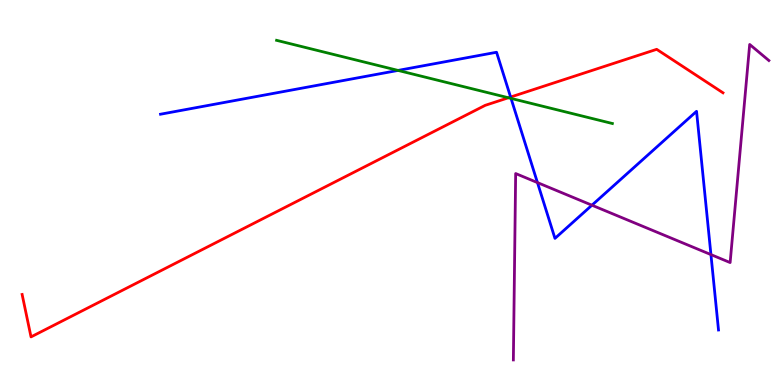[{'lines': ['blue', 'red'], 'intersections': [{'x': 6.59, 'y': 7.48}]}, {'lines': ['green', 'red'], 'intersections': [{'x': 6.56, 'y': 7.46}]}, {'lines': ['purple', 'red'], 'intersections': []}, {'lines': ['blue', 'green'], 'intersections': [{'x': 5.14, 'y': 8.17}, {'x': 6.59, 'y': 7.44}]}, {'lines': ['blue', 'purple'], 'intersections': [{'x': 6.93, 'y': 5.26}, {'x': 7.64, 'y': 4.67}, {'x': 9.17, 'y': 3.39}]}, {'lines': ['green', 'purple'], 'intersections': []}]